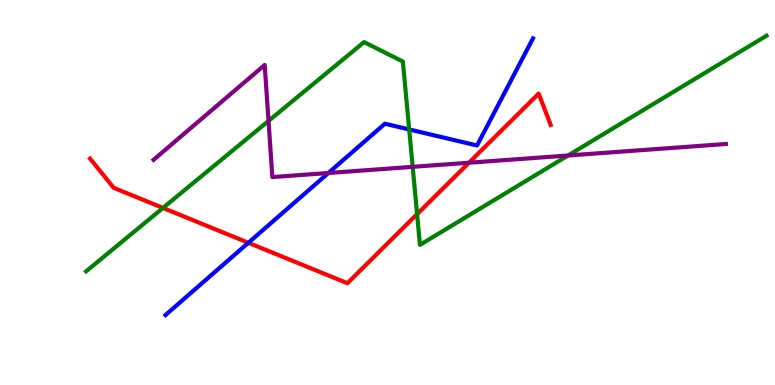[{'lines': ['blue', 'red'], 'intersections': [{'x': 3.2, 'y': 3.69}]}, {'lines': ['green', 'red'], 'intersections': [{'x': 2.1, 'y': 4.6}, {'x': 5.38, 'y': 4.44}]}, {'lines': ['purple', 'red'], 'intersections': [{'x': 6.05, 'y': 5.77}]}, {'lines': ['blue', 'green'], 'intersections': [{'x': 5.28, 'y': 6.64}]}, {'lines': ['blue', 'purple'], 'intersections': [{'x': 4.24, 'y': 5.51}]}, {'lines': ['green', 'purple'], 'intersections': [{'x': 3.46, 'y': 6.86}, {'x': 5.32, 'y': 5.67}, {'x': 7.33, 'y': 5.96}]}]